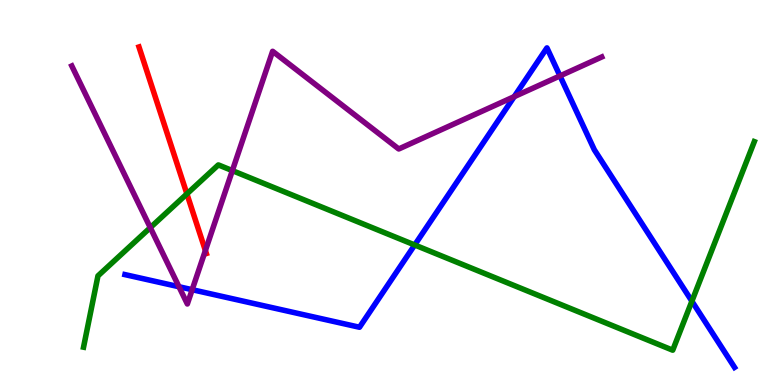[{'lines': ['blue', 'red'], 'intersections': []}, {'lines': ['green', 'red'], 'intersections': [{'x': 2.41, 'y': 4.96}]}, {'lines': ['purple', 'red'], 'intersections': [{'x': 2.65, 'y': 3.49}]}, {'lines': ['blue', 'green'], 'intersections': [{'x': 5.35, 'y': 3.64}, {'x': 8.93, 'y': 2.18}]}, {'lines': ['blue', 'purple'], 'intersections': [{'x': 2.31, 'y': 2.55}, {'x': 2.48, 'y': 2.48}, {'x': 6.64, 'y': 7.49}, {'x': 7.23, 'y': 8.03}]}, {'lines': ['green', 'purple'], 'intersections': [{'x': 1.94, 'y': 4.09}, {'x': 3.0, 'y': 5.57}]}]